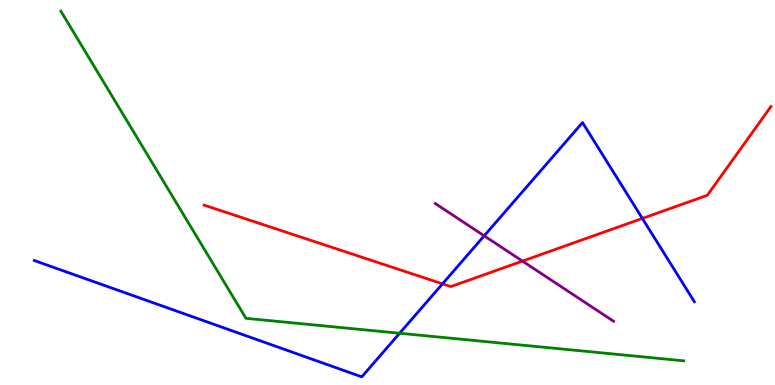[{'lines': ['blue', 'red'], 'intersections': [{'x': 5.71, 'y': 2.63}, {'x': 8.29, 'y': 4.33}]}, {'lines': ['green', 'red'], 'intersections': []}, {'lines': ['purple', 'red'], 'intersections': [{'x': 6.74, 'y': 3.22}]}, {'lines': ['blue', 'green'], 'intersections': [{'x': 5.16, 'y': 1.34}]}, {'lines': ['blue', 'purple'], 'intersections': [{'x': 6.25, 'y': 3.87}]}, {'lines': ['green', 'purple'], 'intersections': []}]